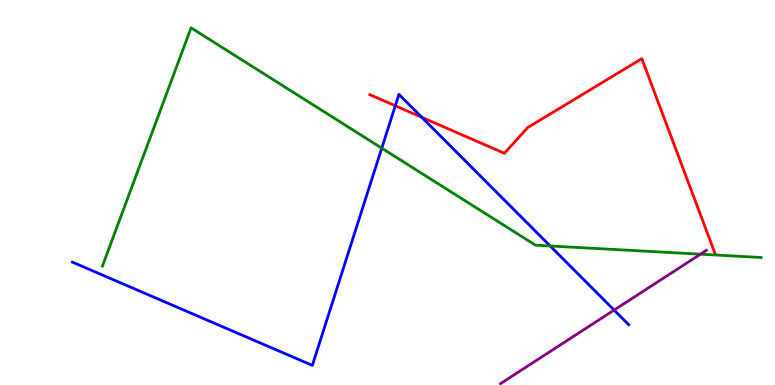[{'lines': ['blue', 'red'], 'intersections': [{'x': 5.1, 'y': 7.25}, {'x': 5.44, 'y': 6.95}]}, {'lines': ['green', 'red'], 'intersections': []}, {'lines': ['purple', 'red'], 'intersections': []}, {'lines': ['blue', 'green'], 'intersections': [{'x': 4.93, 'y': 6.15}, {'x': 7.1, 'y': 3.61}]}, {'lines': ['blue', 'purple'], 'intersections': [{'x': 7.92, 'y': 1.95}]}, {'lines': ['green', 'purple'], 'intersections': [{'x': 9.04, 'y': 3.4}]}]